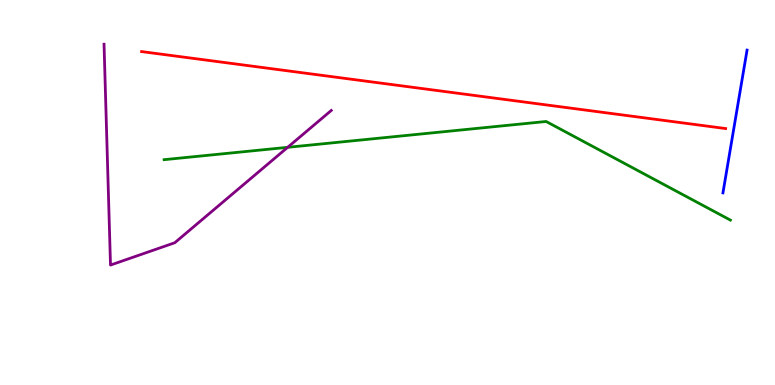[{'lines': ['blue', 'red'], 'intersections': []}, {'lines': ['green', 'red'], 'intersections': []}, {'lines': ['purple', 'red'], 'intersections': []}, {'lines': ['blue', 'green'], 'intersections': []}, {'lines': ['blue', 'purple'], 'intersections': []}, {'lines': ['green', 'purple'], 'intersections': [{'x': 3.71, 'y': 6.17}]}]